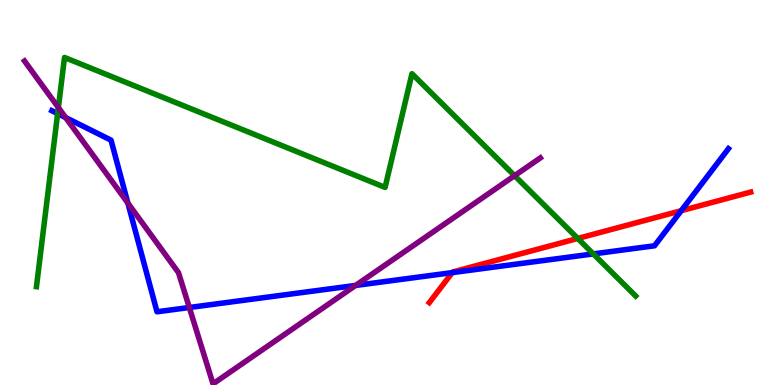[{'lines': ['blue', 'red'], 'intersections': [{'x': 5.84, 'y': 2.92}, {'x': 8.79, 'y': 4.53}]}, {'lines': ['green', 'red'], 'intersections': [{'x': 7.45, 'y': 3.81}]}, {'lines': ['purple', 'red'], 'intersections': []}, {'lines': ['blue', 'green'], 'intersections': [{'x': 0.744, 'y': 7.05}, {'x': 7.66, 'y': 3.41}]}, {'lines': ['blue', 'purple'], 'intersections': [{'x': 0.847, 'y': 6.95}, {'x': 1.65, 'y': 4.72}, {'x': 2.44, 'y': 2.01}, {'x': 4.59, 'y': 2.59}]}, {'lines': ['green', 'purple'], 'intersections': [{'x': 0.753, 'y': 7.21}, {'x': 6.64, 'y': 5.44}]}]